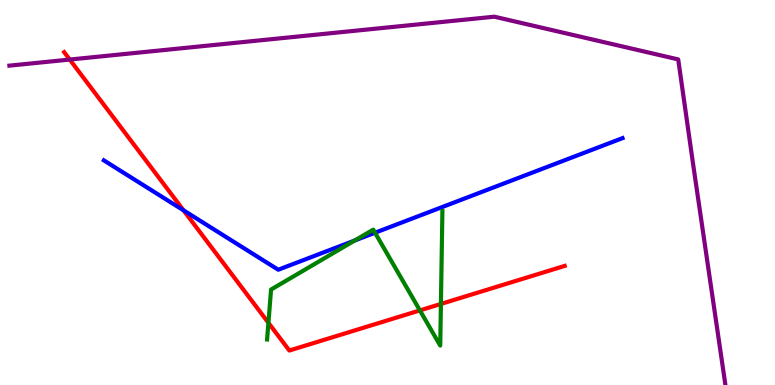[{'lines': ['blue', 'red'], 'intersections': [{'x': 2.37, 'y': 4.54}]}, {'lines': ['green', 'red'], 'intersections': [{'x': 3.46, 'y': 1.62}, {'x': 5.42, 'y': 1.94}, {'x': 5.69, 'y': 2.11}]}, {'lines': ['purple', 'red'], 'intersections': [{'x': 0.9, 'y': 8.45}]}, {'lines': ['blue', 'green'], 'intersections': [{'x': 4.58, 'y': 3.75}, {'x': 4.84, 'y': 3.95}]}, {'lines': ['blue', 'purple'], 'intersections': []}, {'lines': ['green', 'purple'], 'intersections': []}]